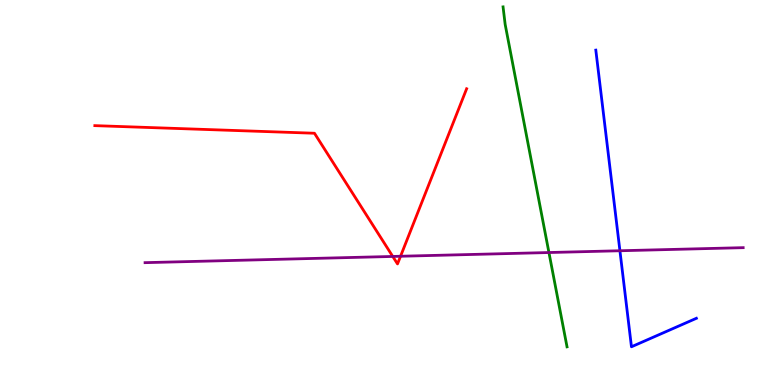[{'lines': ['blue', 'red'], 'intersections': []}, {'lines': ['green', 'red'], 'intersections': []}, {'lines': ['purple', 'red'], 'intersections': [{'x': 5.07, 'y': 3.34}, {'x': 5.17, 'y': 3.34}]}, {'lines': ['blue', 'green'], 'intersections': []}, {'lines': ['blue', 'purple'], 'intersections': [{'x': 8.0, 'y': 3.49}]}, {'lines': ['green', 'purple'], 'intersections': [{'x': 7.08, 'y': 3.44}]}]